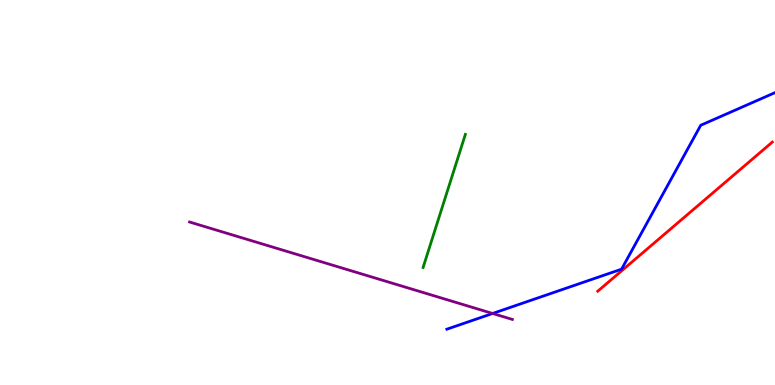[{'lines': ['blue', 'red'], 'intersections': []}, {'lines': ['green', 'red'], 'intersections': []}, {'lines': ['purple', 'red'], 'intersections': []}, {'lines': ['blue', 'green'], 'intersections': []}, {'lines': ['blue', 'purple'], 'intersections': [{'x': 6.36, 'y': 1.86}]}, {'lines': ['green', 'purple'], 'intersections': []}]